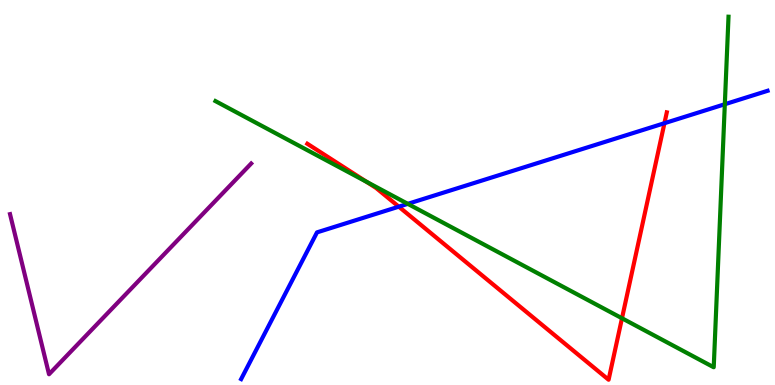[{'lines': ['blue', 'red'], 'intersections': [{'x': 5.15, 'y': 4.63}, {'x': 8.57, 'y': 6.8}]}, {'lines': ['green', 'red'], 'intersections': [{'x': 4.73, 'y': 5.28}, {'x': 8.03, 'y': 1.73}]}, {'lines': ['purple', 'red'], 'intersections': []}, {'lines': ['blue', 'green'], 'intersections': [{'x': 5.26, 'y': 4.71}, {'x': 9.35, 'y': 7.29}]}, {'lines': ['blue', 'purple'], 'intersections': []}, {'lines': ['green', 'purple'], 'intersections': []}]